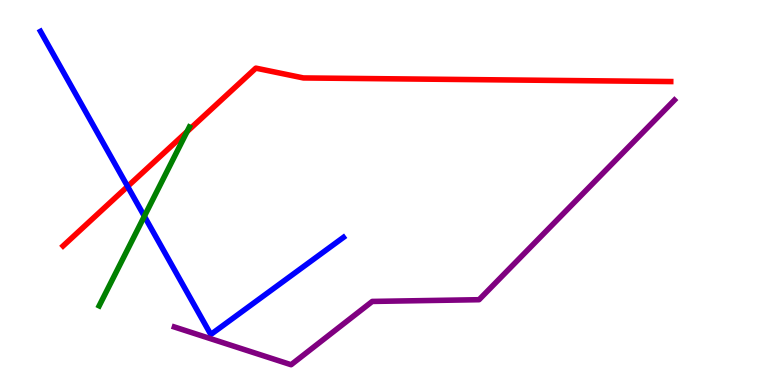[{'lines': ['blue', 'red'], 'intersections': [{'x': 1.65, 'y': 5.16}]}, {'lines': ['green', 'red'], 'intersections': [{'x': 2.41, 'y': 6.58}]}, {'lines': ['purple', 'red'], 'intersections': []}, {'lines': ['blue', 'green'], 'intersections': [{'x': 1.86, 'y': 4.38}]}, {'lines': ['blue', 'purple'], 'intersections': []}, {'lines': ['green', 'purple'], 'intersections': []}]